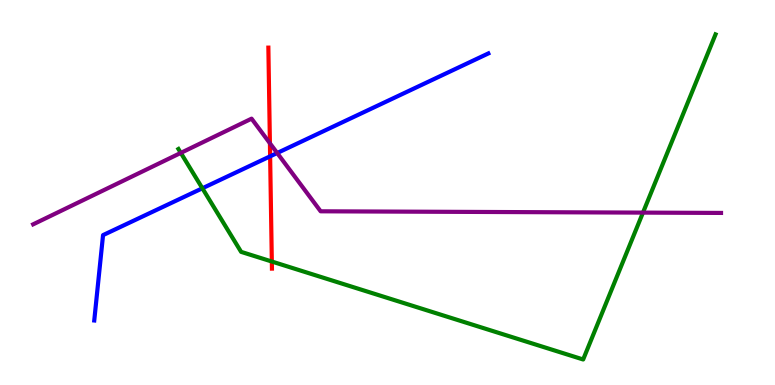[{'lines': ['blue', 'red'], 'intersections': [{'x': 3.49, 'y': 5.94}]}, {'lines': ['green', 'red'], 'intersections': [{'x': 3.51, 'y': 3.21}]}, {'lines': ['purple', 'red'], 'intersections': [{'x': 3.48, 'y': 6.28}]}, {'lines': ['blue', 'green'], 'intersections': [{'x': 2.61, 'y': 5.11}]}, {'lines': ['blue', 'purple'], 'intersections': [{'x': 3.58, 'y': 6.03}]}, {'lines': ['green', 'purple'], 'intersections': [{'x': 2.33, 'y': 6.03}, {'x': 8.3, 'y': 4.48}]}]